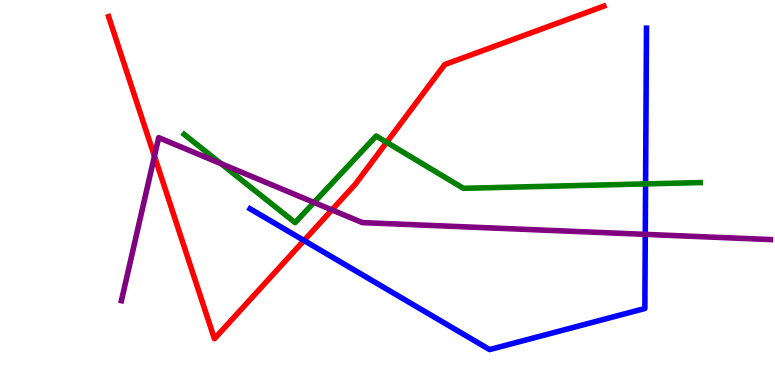[{'lines': ['blue', 'red'], 'intersections': [{'x': 3.92, 'y': 3.75}]}, {'lines': ['green', 'red'], 'intersections': [{'x': 4.99, 'y': 6.3}]}, {'lines': ['purple', 'red'], 'intersections': [{'x': 1.99, 'y': 5.94}, {'x': 4.28, 'y': 4.55}]}, {'lines': ['blue', 'green'], 'intersections': [{'x': 8.33, 'y': 5.22}]}, {'lines': ['blue', 'purple'], 'intersections': [{'x': 8.33, 'y': 3.91}]}, {'lines': ['green', 'purple'], 'intersections': [{'x': 2.85, 'y': 5.75}, {'x': 4.05, 'y': 4.74}]}]